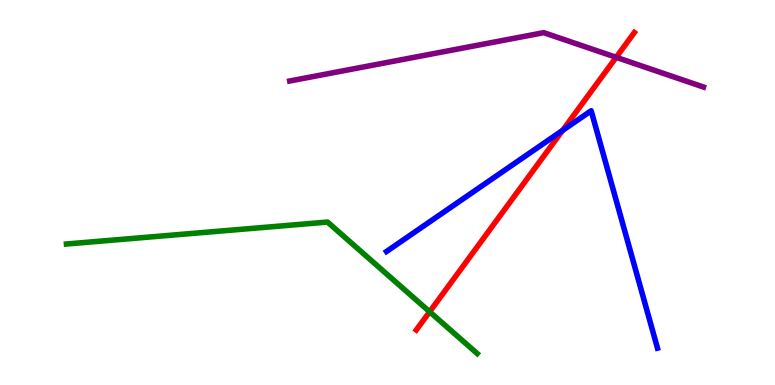[{'lines': ['blue', 'red'], 'intersections': [{'x': 7.26, 'y': 6.61}]}, {'lines': ['green', 'red'], 'intersections': [{'x': 5.54, 'y': 1.9}]}, {'lines': ['purple', 'red'], 'intersections': [{'x': 7.95, 'y': 8.51}]}, {'lines': ['blue', 'green'], 'intersections': []}, {'lines': ['blue', 'purple'], 'intersections': []}, {'lines': ['green', 'purple'], 'intersections': []}]